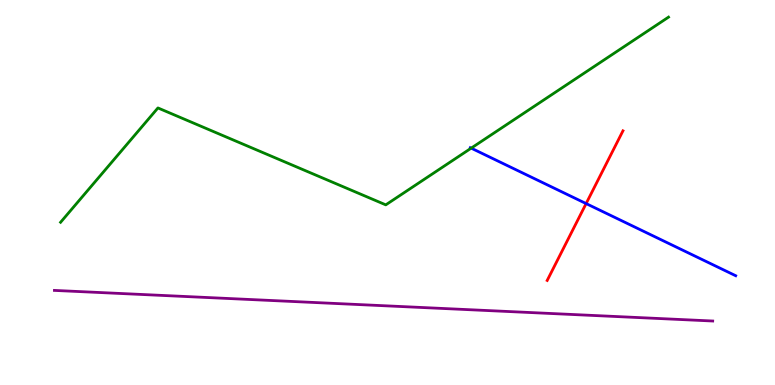[{'lines': ['blue', 'red'], 'intersections': [{'x': 7.56, 'y': 4.71}]}, {'lines': ['green', 'red'], 'intersections': []}, {'lines': ['purple', 'red'], 'intersections': []}, {'lines': ['blue', 'green'], 'intersections': [{'x': 6.08, 'y': 6.15}]}, {'lines': ['blue', 'purple'], 'intersections': []}, {'lines': ['green', 'purple'], 'intersections': []}]